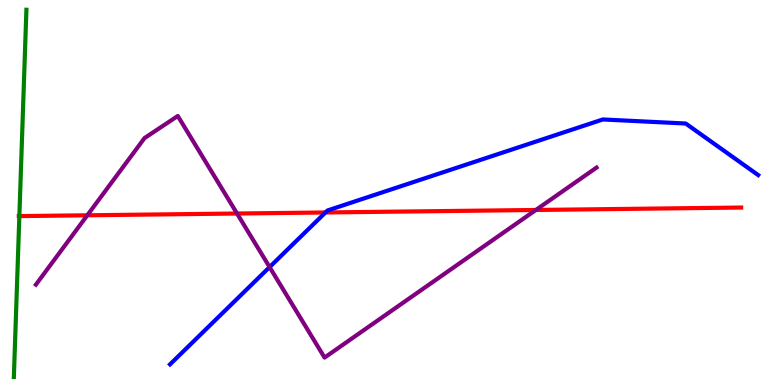[{'lines': ['blue', 'red'], 'intersections': [{'x': 4.2, 'y': 4.48}]}, {'lines': ['green', 'red'], 'intersections': [{'x': 0.25, 'y': 4.39}]}, {'lines': ['purple', 'red'], 'intersections': [{'x': 1.13, 'y': 4.41}, {'x': 3.06, 'y': 4.45}, {'x': 6.91, 'y': 4.55}]}, {'lines': ['blue', 'green'], 'intersections': []}, {'lines': ['blue', 'purple'], 'intersections': [{'x': 3.48, 'y': 3.06}]}, {'lines': ['green', 'purple'], 'intersections': []}]